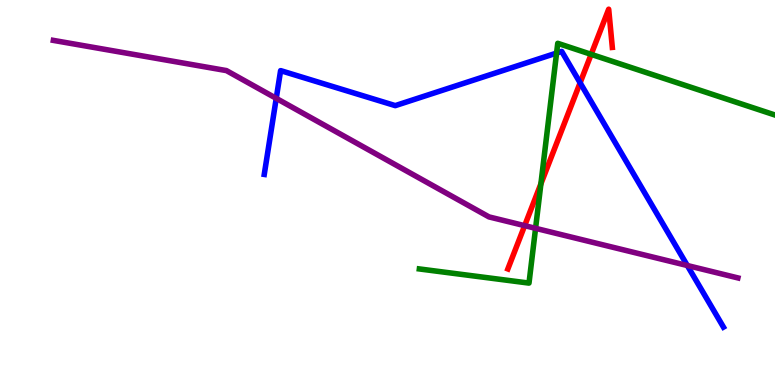[{'lines': ['blue', 'red'], 'intersections': [{'x': 7.49, 'y': 7.85}]}, {'lines': ['green', 'red'], 'intersections': [{'x': 6.98, 'y': 5.23}, {'x': 7.63, 'y': 8.59}]}, {'lines': ['purple', 'red'], 'intersections': [{'x': 6.77, 'y': 4.14}]}, {'lines': ['blue', 'green'], 'intersections': [{'x': 7.18, 'y': 8.62}]}, {'lines': ['blue', 'purple'], 'intersections': [{'x': 3.56, 'y': 7.45}, {'x': 8.87, 'y': 3.1}]}, {'lines': ['green', 'purple'], 'intersections': [{'x': 6.91, 'y': 4.07}]}]